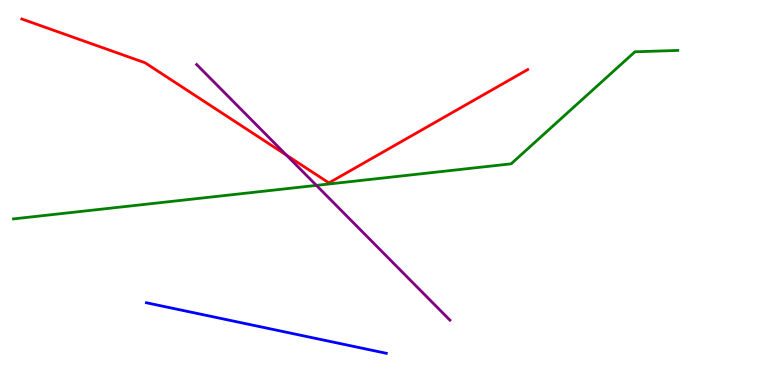[{'lines': ['blue', 'red'], 'intersections': []}, {'lines': ['green', 'red'], 'intersections': []}, {'lines': ['purple', 'red'], 'intersections': [{'x': 3.7, 'y': 5.97}]}, {'lines': ['blue', 'green'], 'intersections': []}, {'lines': ['blue', 'purple'], 'intersections': []}, {'lines': ['green', 'purple'], 'intersections': [{'x': 4.08, 'y': 5.18}]}]